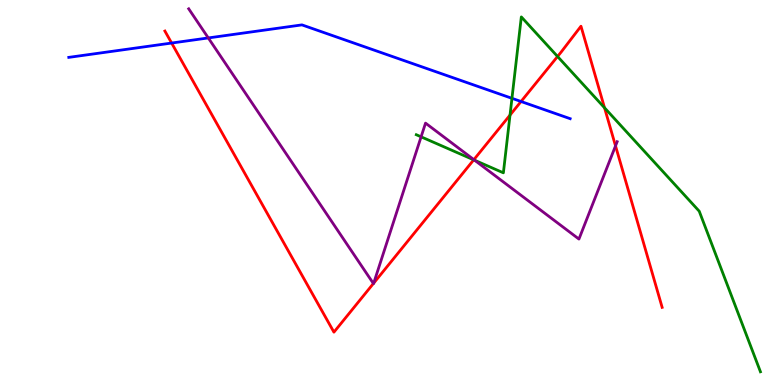[{'lines': ['blue', 'red'], 'intersections': [{'x': 2.21, 'y': 8.88}, {'x': 6.72, 'y': 7.36}]}, {'lines': ['green', 'red'], 'intersections': [{'x': 6.11, 'y': 5.85}, {'x': 6.58, 'y': 7.01}, {'x': 7.19, 'y': 8.53}, {'x': 7.8, 'y': 7.2}]}, {'lines': ['purple', 'red'], 'intersections': [{'x': 4.82, 'y': 2.64}, {'x': 4.82, 'y': 2.65}, {'x': 6.11, 'y': 5.85}, {'x': 7.94, 'y': 6.21}]}, {'lines': ['blue', 'green'], 'intersections': [{'x': 6.61, 'y': 7.45}]}, {'lines': ['blue', 'purple'], 'intersections': [{'x': 2.69, 'y': 9.01}]}, {'lines': ['green', 'purple'], 'intersections': [{'x': 5.43, 'y': 6.45}, {'x': 6.12, 'y': 5.84}]}]